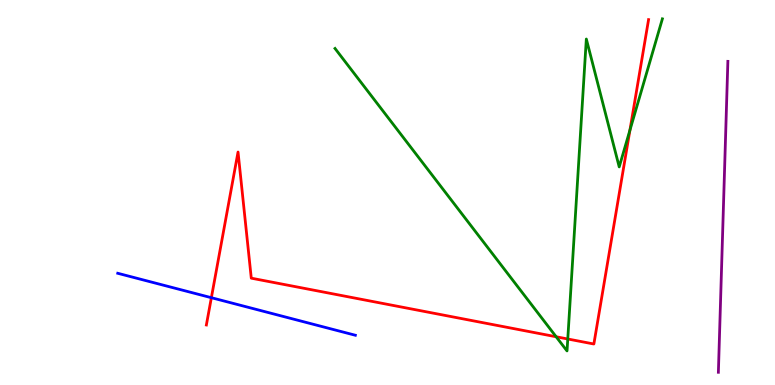[{'lines': ['blue', 'red'], 'intersections': [{'x': 2.73, 'y': 2.27}]}, {'lines': ['green', 'red'], 'intersections': [{'x': 7.18, 'y': 1.25}, {'x': 7.33, 'y': 1.2}, {'x': 8.13, 'y': 6.62}]}, {'lines': ['purple', 'red'], 'intersections': []}, {'lines': ['blue', 'green'], 'intersections': []}, {'lines': ['blue', 'purple'], 'intersections': []}, {'lines': ['green', 'purple'], 'intersections': []}]